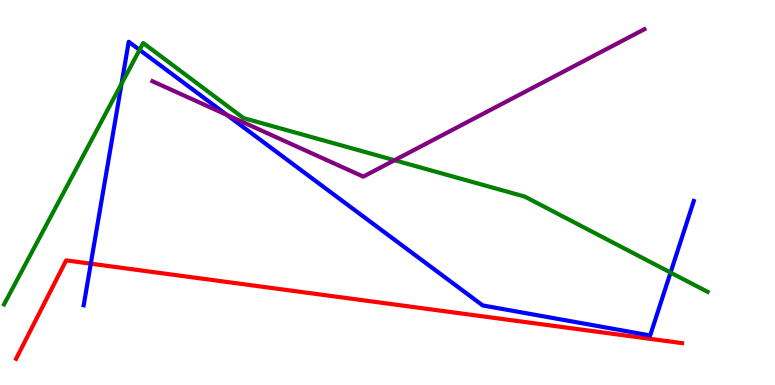[{'lines': ['blue', 'red'], 'intersections': [{'x': 1.17, 'y': 3.15}]}, {'lines': ['green', 'red'], 'intersections': []}, {'lines': ['purple', 'red'], 'intersections': []}, {'lines': ['blue', 'green'], 'intersections': [{'x': 1.57, 'y': 7.83}, {'x': 1.8, 'y': 8.7}, {'x': 8.65, 'y': 2.92}]}, {'lines': ['blue', 'purple'], 'intersections': [{'x': 2.93, 'y': 7.02}]}, {'lines': ['green', 'purple'], 'intersections': [{'x': 5.09, 'y': 5.84}]}]